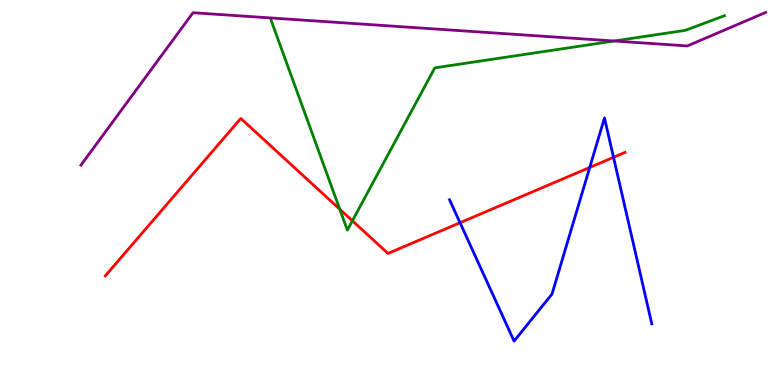[{'lines': ['blue', 'red'], 'intersections': [{'x': 5.94, 'y': 4.21}, {'x': 7.61, 'y': 5.65}, {'x': 7.92, 'y': 5.91}]}, {'lines': ['green', 'red'], 'intersections': [{'x': 4.38, 'y': 4.57}, {'x': 4.55, 'y': 4.27}]}, {'lines': ['purple', 'red'], 'intersections': []}, {'lines': ['blue', 'green'], 'intersections': []}, {'lines': ['blue', 'purple'], 'intersections': []}, {'lines': ['green', 'purple'], 'intersections': [{'x': 7.92, 'y': 8.93}]}]